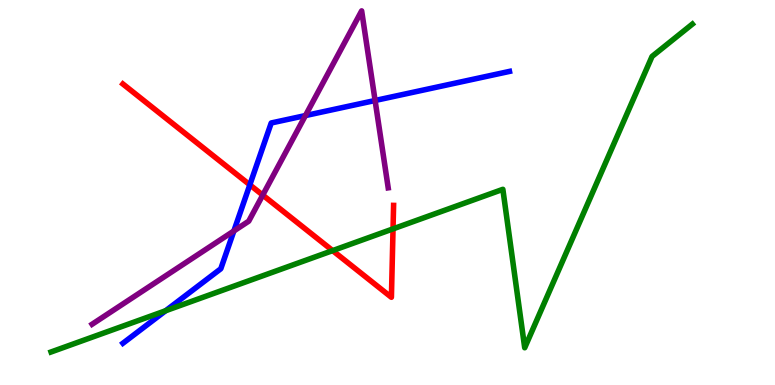[{'lines': ['blue', 'red'], 'intersections': [{'x': 3.22, 'y': 5.2}]}, {'lines': ['green', 'red'], 'intersections': [{'x': 4.29, 'y': 3.49}, {'x': 5.07, 'y': 4.06}]}, {'lines': ['purple', 'red'], 'intersections': [{'x': 3.39, 'y': 4.93}]}, {'lines': ['blue', 'green'], 'intersections': [{'x': 2.14, 'y': 1.93}]}, {'lines': ['blue', 'purple'], 'intersections': [{'x': 3.02, 'y': 4.0}, {'x': 3.94, 'y': 7.0}, {'x': 4.84, 'y': 7.39}]}, {'lines': ['green', 'purple'], 'intersections': []}]